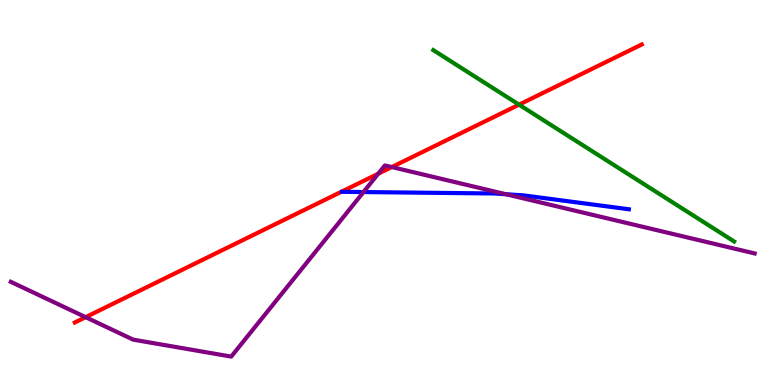[{'lines': ['blue', 'red'], 'intersections': []}, {'lines': ['green', 'red'], 'intersections': [{'x': 6.7, 'y': 7.28}]}, {'lines': ['purple', 'red'], 'intersections': [{'x': 1.1, 'y': 1.76}, {'x': 4.88, 'y': 5.49}, {'x': 5.06, 'y': 5.66}]}, {'lines': ['blue', 'green'], 'intersections': []}, {'lines': ['blue', 'purple'], 'intersections': [{'x': 4.69, 'y': 5.01}, {'x': 6.53, 'y': 4.95}]}, {'lines': ['green', 'purple'], 'intersections': []}]